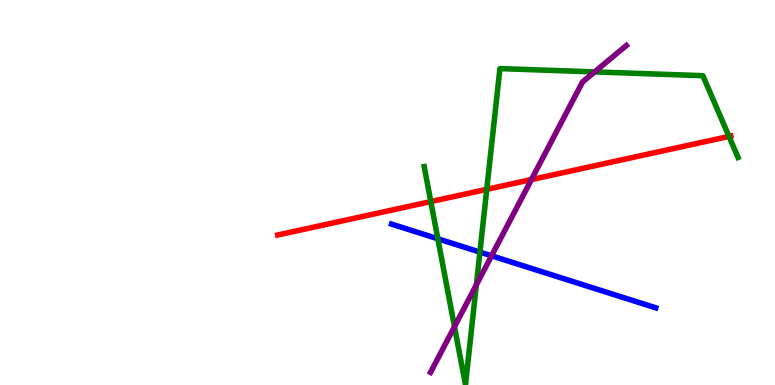[{'lines': ['blue', 'red'], 'intersections': []}, {'lines': ['green', 'red'], 'intersections': [{'x': 5.56, 'y': 4.76}, {'x': 6.28, 'y': 5.08}, {'x': 9.41, 'y': 6.46}]}, {'lines': ['purple', 'red'], 'intersections': [{'x': 6.86, 'y': 5.34}]}, {'lines': ['blue', 'green'], 'intersections': [{'x': 5.65, 'y': 3.8}, {'x': 6.19, 'y': 3.45}]}, {'lines': ['blue', 'purple'], 'intersections': [{'x': 6.34, 'y': 3.36}]}, {'lines': ['green', 'purple'], 'intersections': [{'x': 5.86, 'y': 1.52}, {'x': 6.15, 'y': 2.6}, {'x': 7.67, 'y': 8.13}]}]